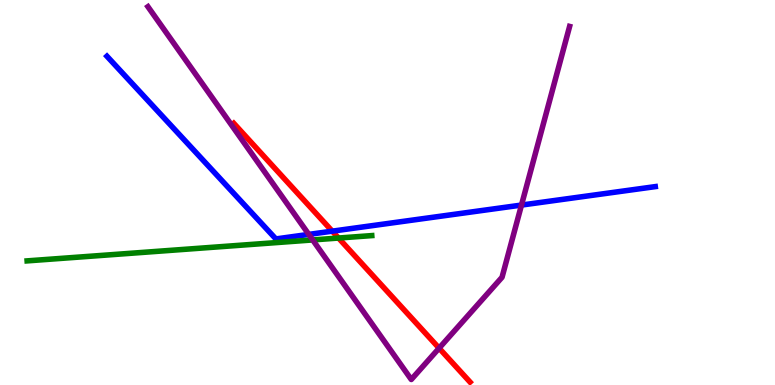[{'lines': ['blue', 'red'], 'intersections': [{'x': 4.29, 'y': 4.0}]}, {'lines': ['green', 'red'], 'intersections': [{'x': 4.37, 'y': 3.82}]}, {'lines': ['purple', 'red'], 'intersections': [{'x': 5.67, 'y': 0.957}]}, {'lines': ['blue', 'green'], 'intersections': []}, {'lines': ['blue', 'purple'], 'intersections': [{'x': 3.98, 'y': 3.91}, {'x': 6.73, 'y': 4.67}]}, {'lines': ['green', 'purple'], 'intersections': [{'x': 4.03, 'y': 3.77}]}]